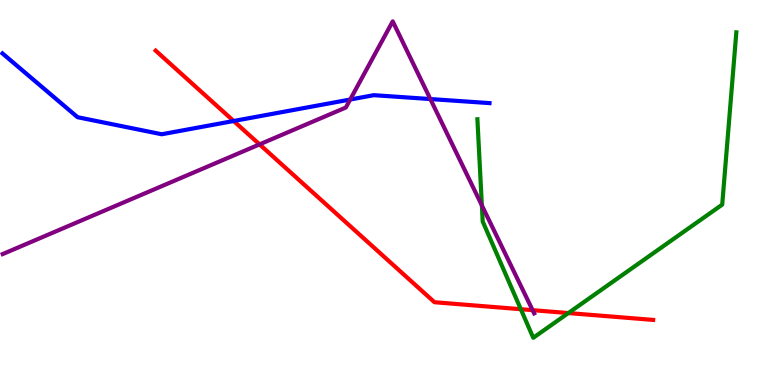[{'lines': ['blue', 'red'], 'intersections': [{'x': 3.01, 'y': 6.86}]}, {'lines': ['green', 'red'], 'intersections': [{'x': 6.72, 'y': 1.97}, {'x': 7.33, 'y': 1.87}]}, {'lines': ['purple', 'red'], 'intersections': [{'x': 3.35, 'y': 6.25}, {'x': 6.87, 'y': 1.94}]}, {'lines': ['blue', 'green'], 'intersections': []}, {'lines': ['blue', 'purple'], 'intersections': [{'x': 4.52, 'y': 7.41}, {'x': 5.55, 'y': 7.43}]}, {'lines': ['green', 'purple'], 'intersections': [{'x': 6.22, 'y': 4.66}]}]